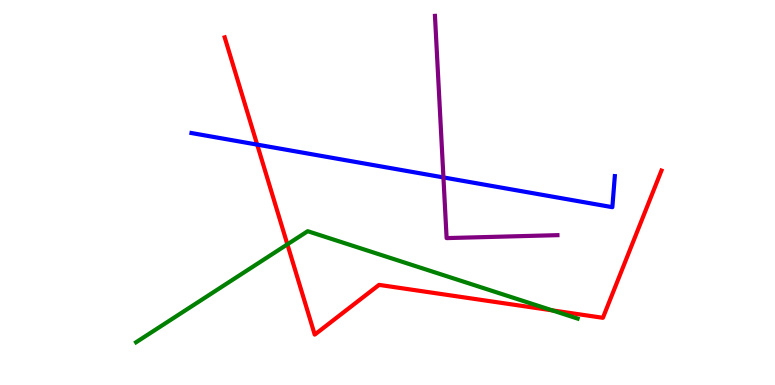[{'lines': ['blue', 'red'], 'intersections': [{'x': 3.32, 'y': 6.24}]}, {'lines': ['green', 'red'], 'intersections': [{'x': 3.71, 'y': 3.65}, {'x': 7.13, 'y': 1.94}]}, {'lines': ['purple', 'red'], 'intersections': []}, {'lines': ['blue', 'green'], 'intersections': []}, {'lines': ['blue', 'purple'], 'intersections': [{'x': 5.72, 'y': 5.39}]}, {'lines': ['green', 'purple'], 'intersections': []}]